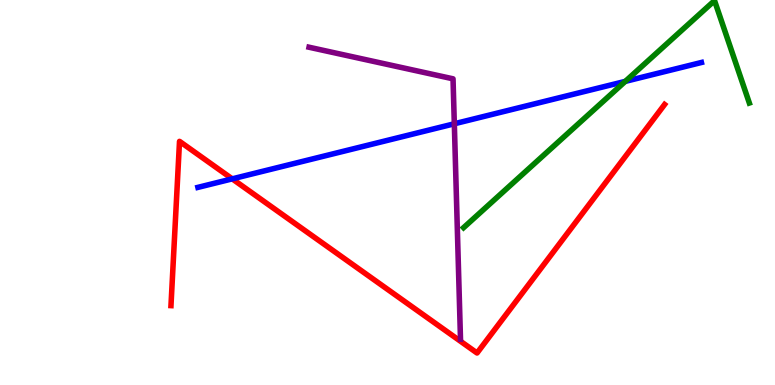[{'lines': ['blue', 'red'], 'intersections': [{'x': 3.0, 'y': 5.35}]}, {'lines': ['green', 'red'], 'intersections': []}, {'lines': ['purple', 'red'], 'intersections': []}, {'lines': ['blue', 'green'], 'intersections': [{'x': 8.07, 'y': 7.89}]}, {'lines': ['blue', 'purple'], 'intersections': [{'x': 5.86, 'y': 6.79}]}, {'lines': ['green', 'purple'], 'intersections': []}]